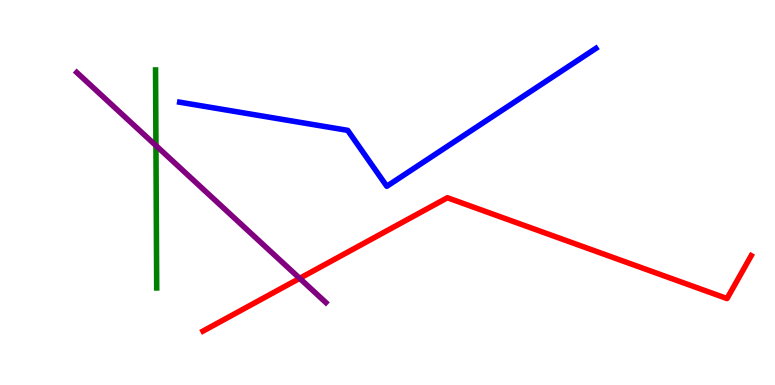[{'lines': ['blue', 'red'], 'intersections': []}, {'lines': ['green', 'red'], 'intersections': []}, {'lines': ['purple', 'red'], 'intersections': [{'x': 3.87, 'y': 2.77}]}, {'lines': ['blue', 'green'], 'intersections': []}, {'lines': ['blue', 'purple'], 'intersections': []}, {'lines': ['green', 'purple'], 'intersections': [{'x': 2.01, 'y': 6.22}]}]